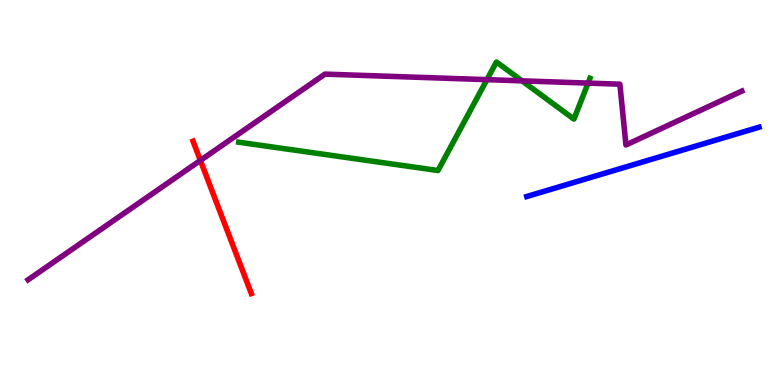[{'lines': ['blue', 'red'], 'intersections': []}, {'lines': ['green', 'red'], 'intersections': []}, {'lines': ['purple', 'red'], 'intersections': [{'x': 2.59, 'y': 5.83}]}, {'lines': ['blue', 'green'], 'intersections': []}, {'lines': ['blue', 'purple'], 'intersections': []}, {'lines': ['green', 'purple'], 'intersections': [{'x': 6.28, 'y': 7.93}, {'x': 6.74, 'y': 7.9}, {'x': 7.59, 'y': 7.84}]}]